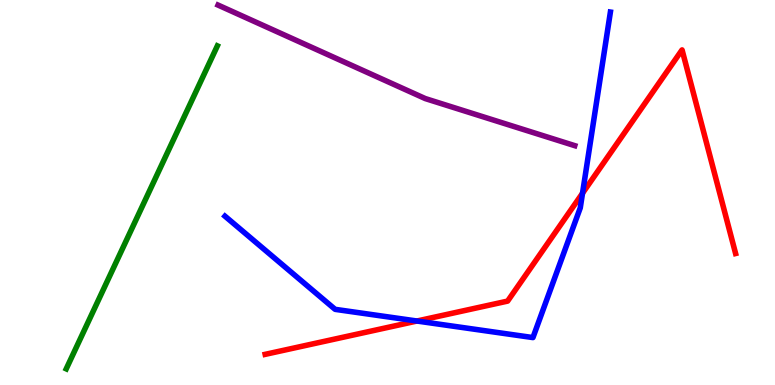[{'lines': ['blue', 'red'], 'intersections': [{'x': 5.38, 'y': 1.66}, {'x': 7.52, 'y': 4.98}]}, {'lines': ['green', 'red'], 'intersections': []}, {'lines': ['purple', 'red'], 'intersections': []}, {'lines': ['blue', 'green'], 'intersections': []}, {'lines': ['blue', 'purple'], 'intersections': []}, {'lines': ['green', 'purple'], 'intersections': []}]